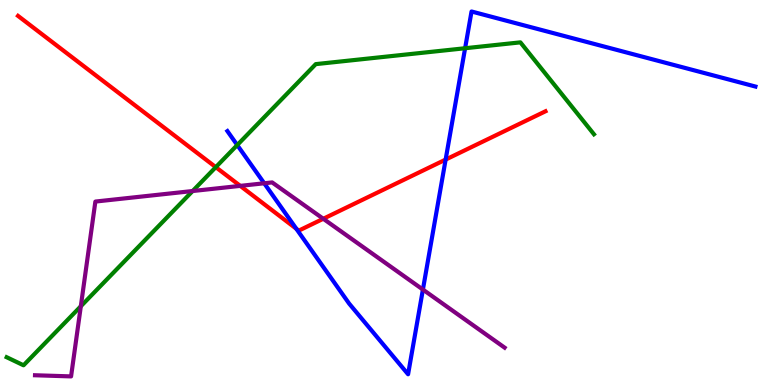[{'lines': ['blue', 'red'], 'intersections': [{'x': 3.82, 'y': 4.06}, {'x': 5.75, 'y': 5.86}]}, {'lines': ['green', 'red'], 'intersections': [{'x': 2.78, 'y': 5.66}]}, {'lines': ['purple', 'red'], 'intersections': [{'x': 3.1, 'y': 5.17}, {'x': 4.17, 'y': 4.32}]}, {'lines': ['blue', 'green'], 'intersections': [{'x': 3.06, 'y': 6.23}, {'x': 6.0, 'y': 8.75}]}, {'lines': ['blue', 'purple'], 'intersections': [{'x': 3.41, 'y': 5.24}, {'x': 5.46, 'y': 2.48}]}, {'lines': ['green', 'purple'], 'intersections': [{'x': 1.04, 'y': 2.05}, {'x': 2.49, 'y': 5.04}]}]